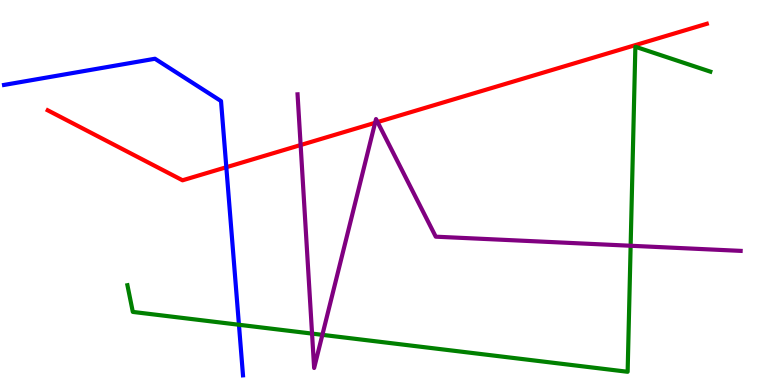[{'lines': ['blue', 'red'], 'intersections': [{'x': 2.92, 'y': 5.66}]}, {'lines': ['green', 'red'], 'intersections': []}, {'lines': ['purple', 'red'], 'intersections': [{'x': 3.88, 'y': 6.23}, {'x': 4.84, 'y': 6.81}, {'x': 4.87, 'y': 6.83}]}, {'lines': ['blue', 'green'], 'intersections': [{'x': 3.08, 'y': 1.56}]}, {'lines': ['blue', 'purple'], 'intersections': []}, {'lines': ['green', 'purple'], 'intersections': [{'x': 4.03, 'y': 1.34}, {'x': 4.16, 'y': 1.3}, {'x': 8.14, 'y': 3.62}]}]